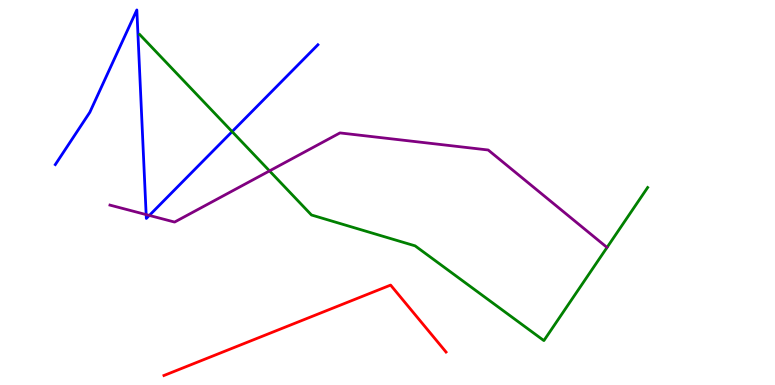[{'lines': ['blue', 'red'], 'intersections': []}, {'lines': ['green', 'red'], 'intersections': []}, {'lines': ['purple', 'red'], 'intersections': []}, {'lines': ['blue', 'green'], 'intersections': [{'x': 3.0, 'y': 6.58}]}, {'lines': ['blue', 'purple'], 'intersections': [{'x': 1.89, 'y': 4.43}, {'x': 1.93, 'y': 4.4}]}, {'lines': ['green', 'purple'], 'intersections': [{'x': 3.48, 'y': 5.56}]}]